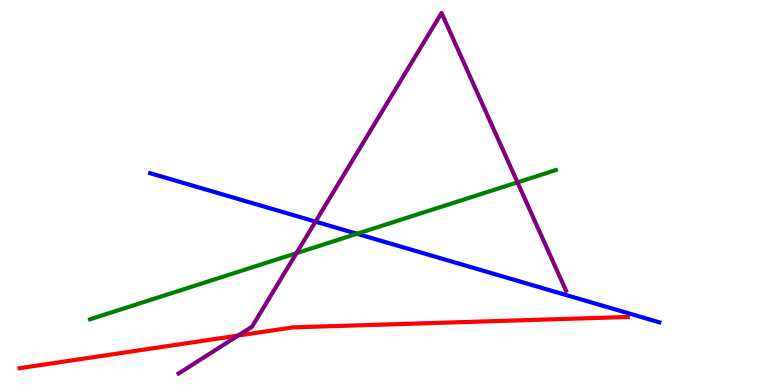[{'lines': ['blue', 'red'], 'intersections': []}, {'lines': ['green', 'red'], 'intersections': []}, {'lines': ['purple', 'red'], 'intersections': [{'x': 3.07, 'y': 1.28}]}, {'lines': ['blue', 'green'], 'intersections': [{'x': 4.61, 'y': 3.93}]}, {'lines': ['blue', 'purple'], 'intersections': [{'x': 4.07, 'y': 4.24}]}, {'lines': ['green', 'purple'], 'intersections': [{'x': 3.83, 'y': 3.42}, {'x': 6.68, 'y': 5.26}]}]